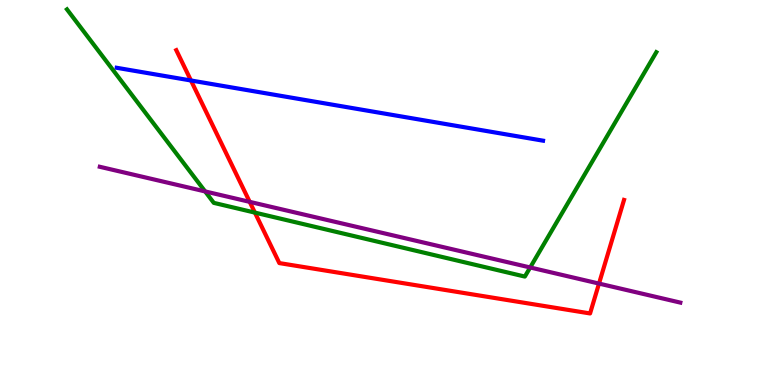[{'lines': ['blue', 'red'], 'intersections': [{'x': 2.46, 'y': 7.91}]}, {'lines': ['green', 'red'], 'intersections': [{'x': 3.29, 'y': 4.48}]}, {'lines': ['purple', 'red'], 'intersections': [{'x': 3.22, 'y': 4.76}, {'x': 7.73, 'y': 2.63}]}, {'lines': ['blue', 'green'], 'intersections': []}, {'lines': ['blue', 'purple'], 'intersections': []}, {'lines': ['green', 'purple'], 'intersections': [{'x': 2.65, 'y': 5.03}, {'x': 6.84, 'y': 3.05}]}]